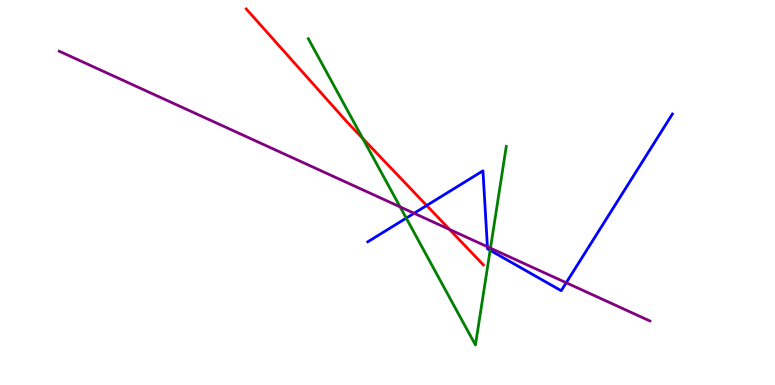[{'lines': ['blue', 'red'], 'intersections': [{'x': 5.51, 'y': 4.66}]}, {'lines': ['green', 'red'], 'intersections': [{'x': 4.68, 'y': 6.4}]}, {'lines': ['purple', 'red'], 'intersections': [{'x': 5.8, 'y': 4.04}]}, {'lines': ['blue', 'green'], 'intersections': [{'x': 5.24, 'y': 4.33}, {'x': 6.32, 'y': 3.5}]}, {'lines': ['blue', 'purple'], 'intersections': [{'x': 5.34, 'y': 4.46}, {'x': 6.29, 'y': 3.59}, {'x': 7.31, 'y': 2.66}]}, {'lines': ['green', 'purple'], 'intersections': [{'x': 5.16, 'y': 4.63}, {'x': 6.33, 'y': 3.55}]}]